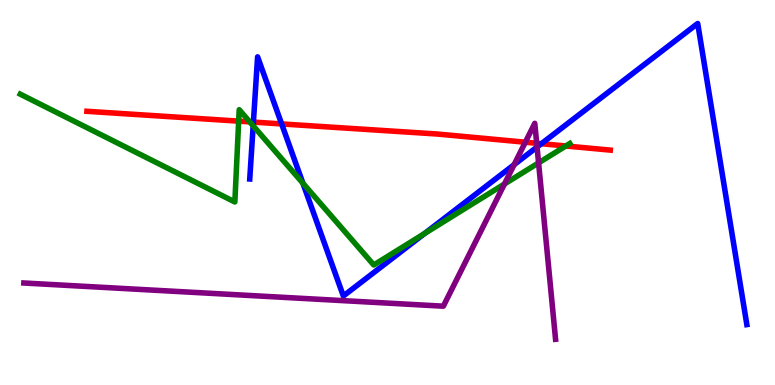[{'lines': ['blue', 'red'], 'intersections': [{'x': 3.27, 'y': 6.83}, {'x': 3.63, 'y': 6.78}, {'x': 6.99, 'y': 6.27}]}, {'lines': ['green', 'red'], 'intersections': [{'x': 3.08, 'y': 6.85}, {'x': 3.22, 'y': 6.83}, {'x': 7.3, 'y': 6.21}]}, {'lines': ['purple', 'red'], 'intersections': [{'x': 6.78, 'y': 6.31}, {'x': 6.93, 'y': 6.28}]}, {'lines': ['blue', 'green'], 'intersections': [{'x': 3.27, 'y': 6.73}, {'x': 3.91, 'y': 5.24}, {'x': 5.48, 'y': 3.94}]}, {'lines': ['blue', 'purple'], 'intersections': [{'x': 6.63, 'y': 5.72}, {'x': 6.93, 'y': 6.18}]}, {'lines': ['green', 'purple'], 'intersections': [{'x': 6.51, 'y': 5.22}, {'x': 6.95, 'y': 5.77}]}]